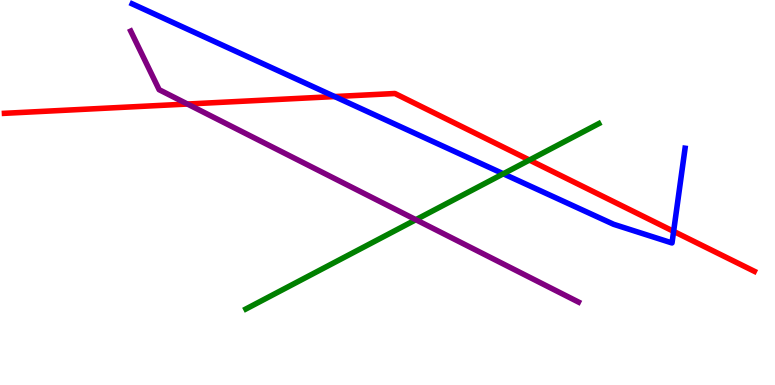[{'lines': ['blue', 'red'], 'intersections': [{'x': 4.32, 'y': 7.49}, {'x': 8.69, 'y': 3.99}]}, {'lines': ['green', 'red'], 'intersections': [{'x': 6.83, 'y': 5.84}]}, {'lines': ['purple', 'red'], 'intersections': [{'x': 2.42, 'y': 7.3}]}, {'lines': ['blue', 'green'], 'intersections': [{'x': 6.49, 'y': 5.49}]}, {'lines': ['blue', 'purple'], 'intersections': []}, {'lines': ['green', 'purple'], 'intersections': [{'x': 5.37, 'y': 4.29}]}]